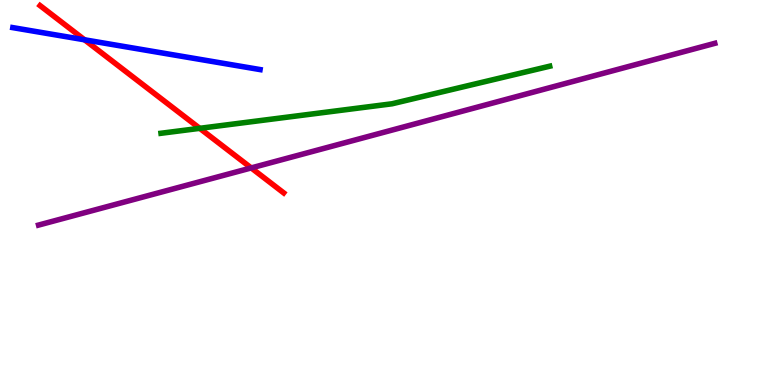[{'lines': ['blue', 'red'], 'intersections': [{'x': 1.09, 'y': 8.97}]}, {'lines': ['green', 'red'], 'intersections': [{'x': 2.58, 'y': 6.67}]}, {'lines': ['purple', 'red'], 'intersections': [{'x': 3.24, 'y': 5.64}]}, {'lines': ['blue', 'green'], 'intersections': []}, {'lines': ['blue', 'purple'], 'intersections': []}, {'lines': ['green', 'purple'], 'intersections': []}]